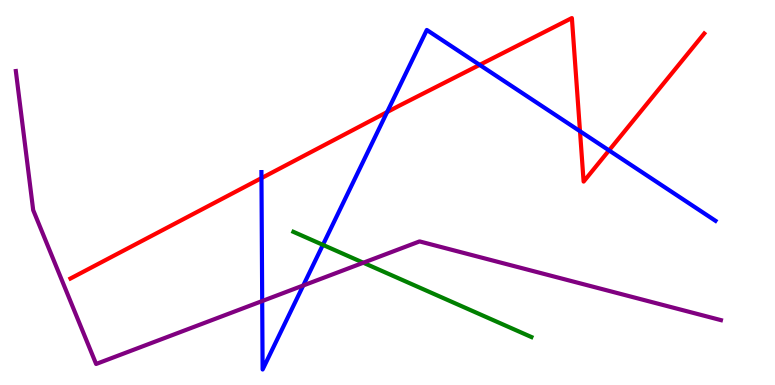[{'lines': ['blue', 'red'], 'intersections': [{'x': 3.37, 'y': 5.37}, {'x': 4.99, 'y': 7.09}, {'x': 6.19, 'y': 8.31}, {'x': 7.48, 'y': 6.59}, {'x': 7.86, 'y': 6.09}]}, {'lines': ['green', 'red'], 'intersections': []}, {'lines': ['purple', 'red'], 'intersections': []}, {'lines': ['blue', 'green'], 'intersections': [{'x': 4.17, 'y': 3.64}]}, {'lines': ['blue', 'purple'], 'intersections': [{'x': 3.38, 'y': 2.18}, {'x': 3.91, 'y': 2.58}]}, {'lines': ['green', 'purple'], 'intersections': [{'x': 4.69, 'y': 3.18}]}]